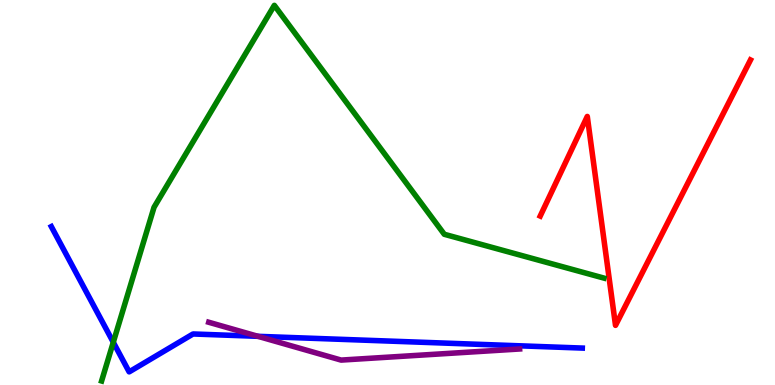[{'lines': ['blue', 'red'], 'intersections': []}, {'lines': ['green', 'red'], 'intersections': []}, {'lines': ['purple', 'red'], 'intersections': []}, {'lines': ['blue', 'green'], 'intersections': [{'x': 1.46, 'y': 1.11}]}, {'lines': ['blue', 'purple'], 'intersections': [{'x': 3.33, 'y': 1.26}]}, {'lines': ['green', 'purple'], 'intersections': []}]